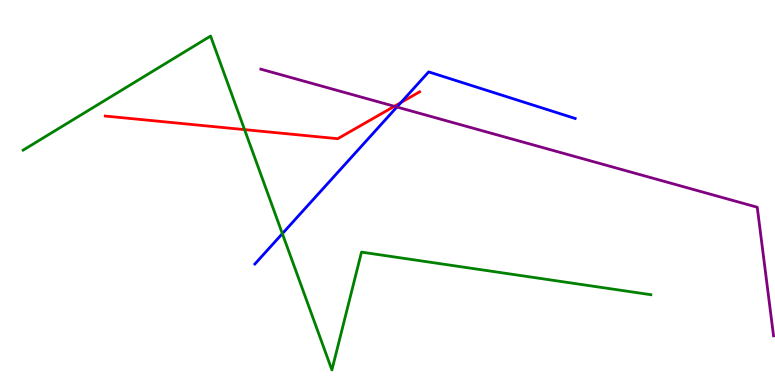[{'lines': ['blue', 'red'], 'intersections': [{'x': 5.17, 'y': 7.34}]}, {'lines': ['green', 'red'], 'intersections': [{'x': 3.16, 'y': 6.63}]}, {'lines': ['purple', 'red'], 'intersections': [{'x': 5.09, 'y': 7.24}]}, {'lines': ['blue', 'green'], 'intersections': [{'x': 3.64, 'y': 3.93}]}, {'lines': ['blue', 'purple'], 'intersections': [{'x': 5.12, 'y': 7.22}]}, {'lines': ['green', 'purple'], 'intersections': []}]